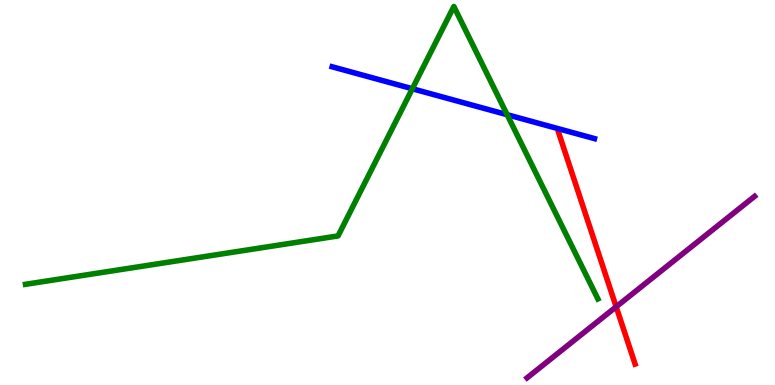[{'lines': ['blue', 'red'], 'intersections': []}, {'lines': ['green', 'red'], 'intersections': []}, {'lines': ['purple', 'red'], 'intersections': [{'x': 7.95, 'y': 2.03}]}, {'lines': ['blue', 'green'], 'intersections': [{'x': 5.32, 'y': 7.7}, {'x': 6.54, 'y': 7.02}]}, {'lines': ['blue', 'purple'], 'intersections': []}, {'lines': ['green', 'purple'], 'intersections': []}]